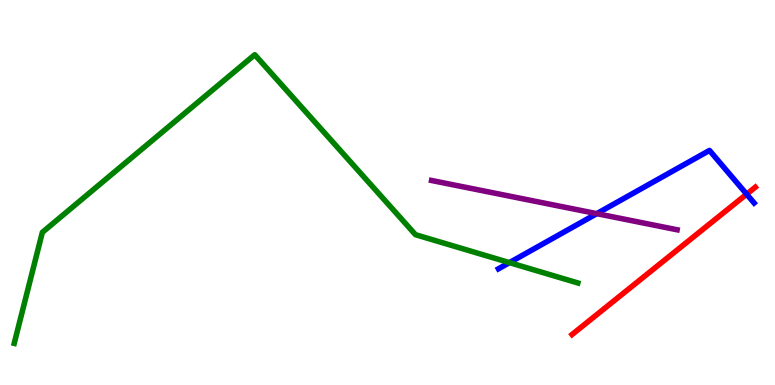[{'lines': ['blue', 'red'], 'intersections': [{'x': 9.63, 'y': 4.96}]}, {'lines': ['green', 'red'], 'intersections': []}, {'lines': ['purple', 'red'], 'intersections': []}, {'lines': ['blue', 'green'], 'intersections': [{'x': 6.57, 'y': 3.18}]}, {'lines': ['blue', 'purple'], 'intersections': [{'x': 7.7, 'y': 4.45}]}, {'lines': ['green', 'purple'], 'intersections': []}]